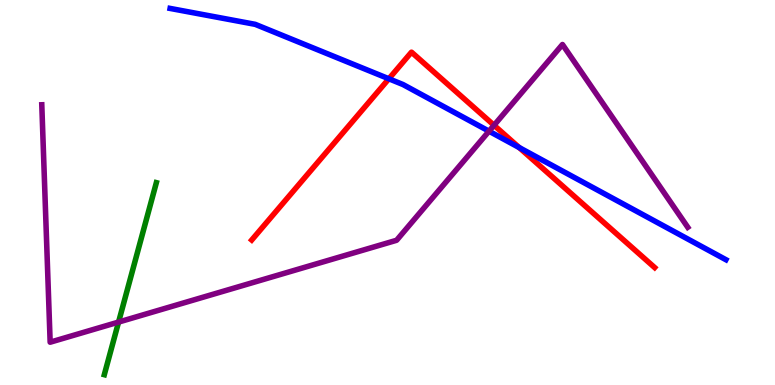[{'lines': ['blue', 'red'], 'intersections': [{'x': 5.02, 'y': 7.95}, {'x': 6.7, 'y': 6.17}]}, {'lines': ['green', 'red'], 'intersections': []}, {'lines': ['purple', 'red'], 'intersections': [{'x': 6.37, 'y': 6.75}]}, {'lines': ['blue', 'green'], 'intersections': []}, {'lines': ['blue', 'purple'], 'intersections': [{'x': 6.31, 'y': 6.59}]}, {'lines': ['green', 'purple'], 'intersections': [{'x': 1.53, 'y': 1.63}]}]